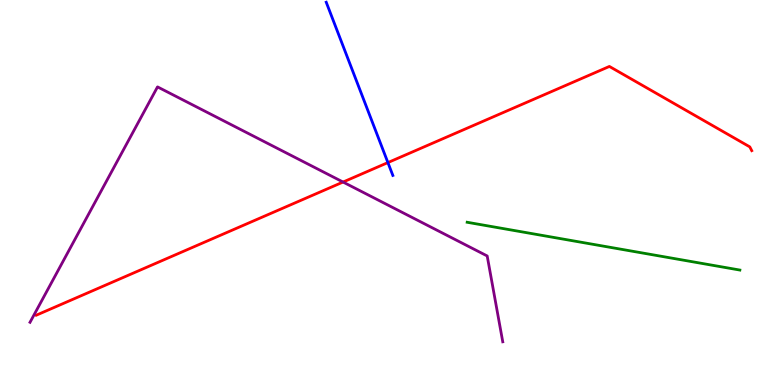[{'lines': ['blue', 'red'], 'intersections': [{'x': 5.01, 'y': 5.78}]}, {'lines': ['green', 'red'], 'intersections': []}, {'lines': ['purple', 'red'], 'intersections': [{'x': 4.43, 'y': 5.27}]}, {'lines': ['blue', 'green'], 'intersections': []}, {'lines': ['blue', 'purple'], 'intersections': []}, {'lines': ['green', 'purple'], 'intersections': []}]